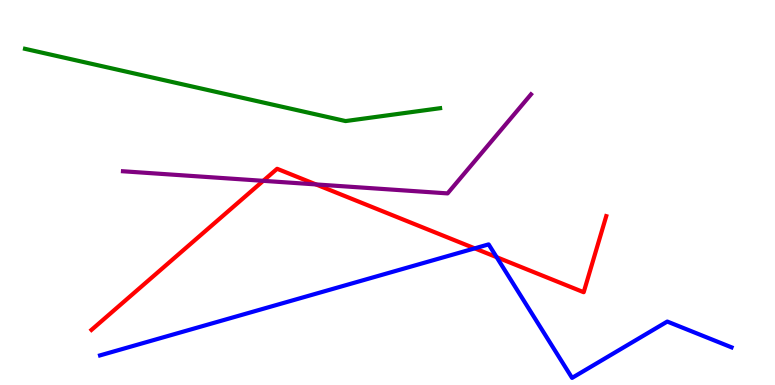[{'lines': ['blue', 'red'], 'intersections': [{'x': 6.13, 'y': 3.55}, {'x': 6.41, 'y': 3.32}]}, {'lines': ['green', 'red'], 'intersections': []}, {'lines': ['purple', 'red'], 'intersections': [{'x': 3.4, 'y': 5.3}, {'x': 4.08, 'y': 5.21}]}, {'lines': ['blue', 'green'], 'intersections': []}, {'lines': ['blue', 'purple'], 'intersections': []}, {'lines': ['green', 'purple'], 'intersections': []}]